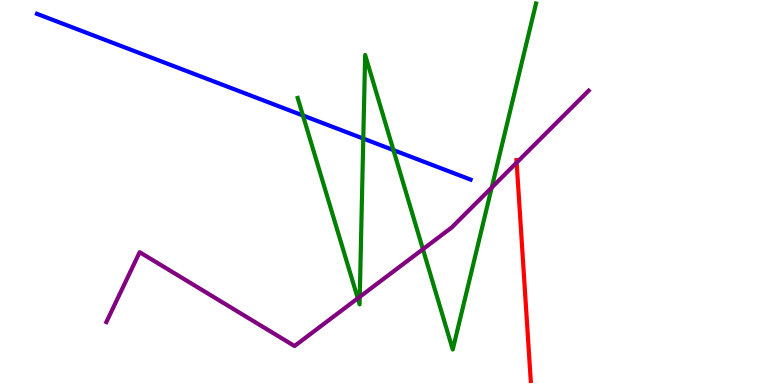[{'lines': ['blue', 'red'], 'intersections': []}, {'lines': ['green', 'red'], 'intersections': []}, {'lines': ['purple', 'red'], 'intersections': [{'x': 6.67, 'y': 5.78}]}, {'lines': ['blue', 'green'], 'intersections': [{'x': 3.91, 'y': 7.0}, {'x': 4.69, 'y': 6.4}, {'x': 5.08, 'y': 6.1}]}, {'lines': ['blue', 'purple'], 'intersections': []}, {'lines': ['green', 'purple'], 'intersections': [{'x': 4.62, 'y': 2.25}, {'x': 4.64, 'y': 2.29}, {'x': 5.46, 'y': 3.53}, {'x': 6.34, 'y': 5.13}]}]